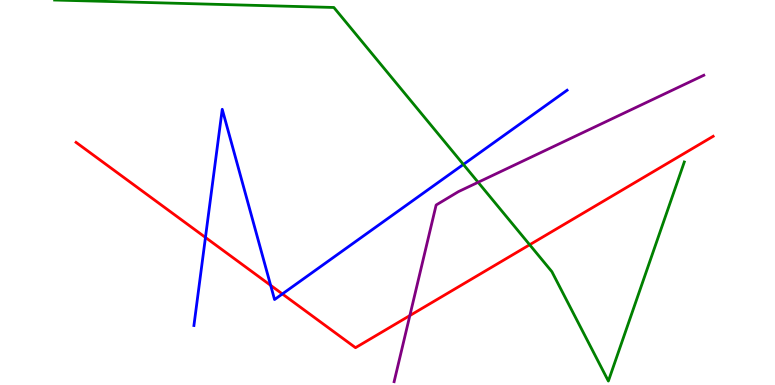[{'lines': ['blue', 'red'], 'intersections': [{'x': 2.65, 'y': 3.83}, {'x': 3.49, 'y': 2.59}, {'x': 3.64, 'y': 2.37}]}, {'lines': ['green', 'red'], 'intersections': [{'x': 6.83, 'y': 3.64}]}, {'lines': ['purple', 'red'], 'intersections': [{'x': 5.29, 'y': 1.8}]}, {'lines': ['blue', 'green'], 'intersections': [{'x': 5.98, 'y': 5.73}]}, {'lines': ['blue', 'purple'], 'intersections': []}, {'lines': ['green', 'purple'], 'intersections': [{'x': 6.17, 'y': 5.27}]}]